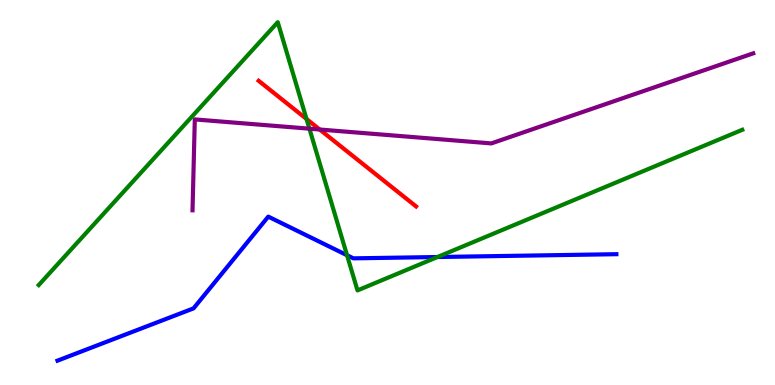[{'lines': ['blue', 'red'], 'intersections': []}, {'lines': ['green', 'red'], 'intersections': [{'x': 3.96, 'y': 6.91}]}, {'lines': ['purple', 'red'], 'intersections': [{'x': 4.13, 'y': 6.64}]}, {'lines': ['blue', 'green'], 'intersections': [{'x': 4.48, 'y': 3.37}, {'x': 5.65, 'y': 3.32}]}, {'lines': ['blue', 'purple'], 'intersections': []}, {'lines': ['green', 'purple'], 'intersections': [{'x': 3.99, 'y': 6.66}]}]